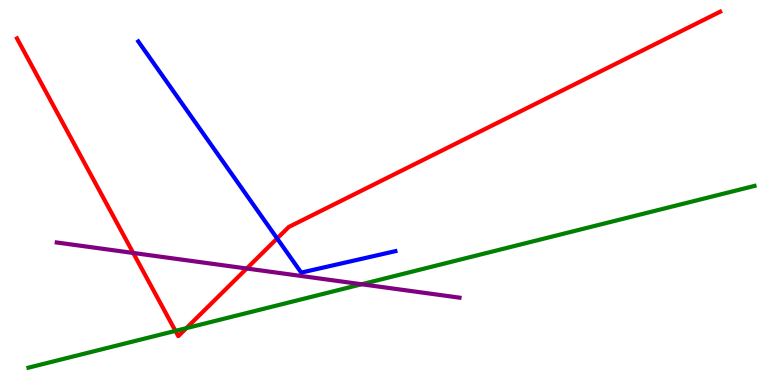[{'lines': ['blue', 'red'], 'intersections': [{'x': 3.58, 'y': 3.81}]}, {'lines': ['green', 'red'], 'intersections': [{'x': 2.26, 'y': 1.41}, {'x': 2.4, 'y': 1.48}]}, {'lines': ['purple', 'red'], 'intersections': [{'x': 1.72, 'y': 3.43}, {'x': 3.18, 'y': 3.03}]}, {'lines': ['blue', 'green'], 'intersections': []}, {'lines': ['blue', 'purple'], 'intersections': []}, {'lines': ['green', 'purple'], 'intersections': [{'x': 4.67, 'y': 2.62}]}]